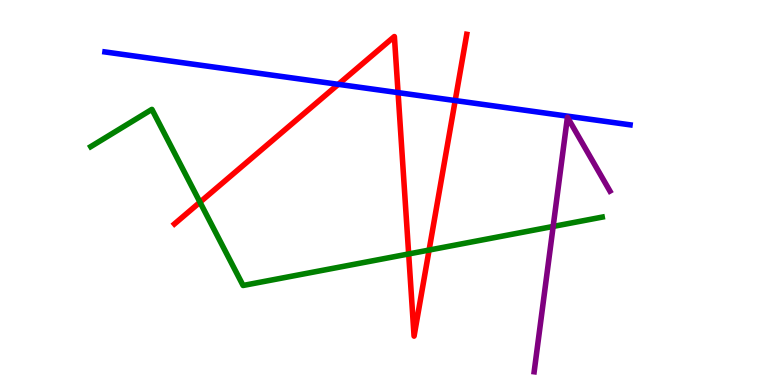[{'lines': ['blue', 'red'], 'intersections': [{'x': 4.36, 'y': 7.81}, {'x': 5.14, 'y': 7.59}, {'x': 5.87, 'y': 7.39}]}, {'lines': ['green', 'red'], 'intersections': [{'x': 2.58, 'y': 4.75}, {'x': 5.27, 'y': 3.4}, {'x': 5.54, 'y': 3.5}]}, {'lines': ['purple', 'red'], 'intersections': []}, {'lines': ['blue', 'green'], 'intersections': []}, {'lines': ['blue', 'purple'], 'intersections': []}, {'lines': ['green', 'purple'], 'intersections': [{'x': 7.14, 'y': 4.12}]}]